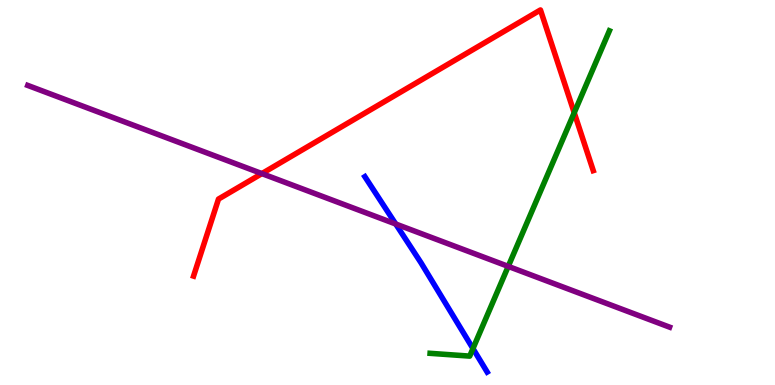[{'lines': ['blue', 'red'], 'intersections': []}, {'lines': ['green', 'red'], 'intersections': [{'x': 7.41, 'y': 7.07}]}, {'lines': ['purple', 'red'], 'intersections': [{'x': 3.38, 'y': 5.49}]}, {'lines': ['blue', 'green'], 'intersections': [{'x': 6.1, 'y': 0.947}]}, {'lines': ['blue', 'purple'], 'intersections': [{'x': 5.11, 'y': 4.18}]}, {'lines': ['green', 'purple'], 'intersections': [{'x': 6.56, 'y': 3.08}]}]